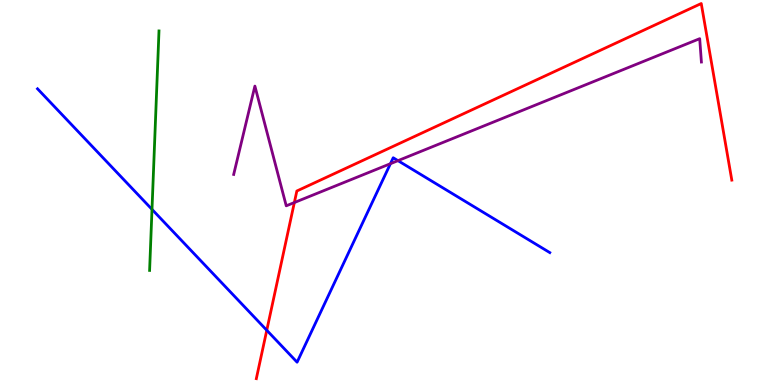[{'lines': ['blue', 'red'], 'intersections': [{'x': 3.44, 'y': 1.42}]}, {'lines': ['green', 'red'], 'intersections': []}, {'lines': ['purple', 'red'], 'intersections': [{'x': 3.8, 'y': 4.74}]}, {'lines': ['blue', 'green'], 'intersections': [{'x': 1.96, 'y': 4.56}]}, {'lines': ['blue', 'purple'], 'intersections': [{'x': 5.04, 'y': 5.75}, {'x': 5.14, 'y': 5.83}]}, {'lines': ['green', 'purple'], 'intersections': []}]